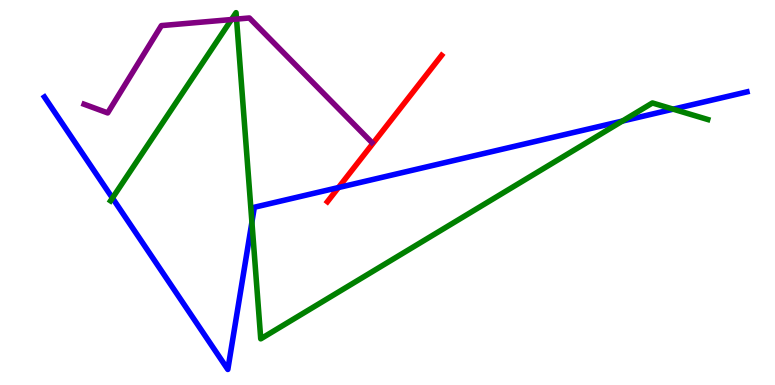[{'lines': ['blue', 'red'], 'intersections': [{'x': 4.37, 'y': 5.13}]}, {'lines': ['green', 'red'], 'intersections': []}, {'lines': ['purple', 'red'], 'intersections': []}, {'lines': ['blue', 'green'], 'intersections': [{'x': 1.45, 'y': 4.86}, {'x': 3.25, 'y': 4.23}, {'x': 8.03, 'y': 6.86}, {'x': 8.69, 'y': 7.16}]}, {'lines': ['blue', 'purple'], 'intersections': []}, {'lines': ['green', 'purple'], 'intersections': [{'x': 2.99, 'y': 9.49}, {'x': 3.05, 'y': 9.5}]}]